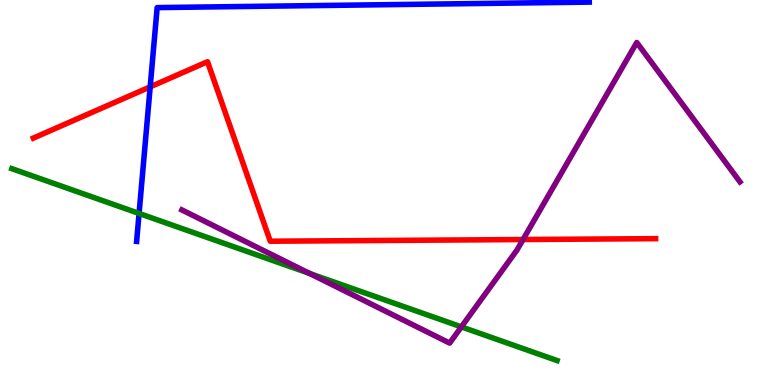[{'lines': ['blue', 'red'], 'intersections': [{'x': 1.94, 'y': 7.74}]}, {'lines': ['green', 'red'], 'intersections': []}, {'lines': ['purple', 'red'], 'intersections': [{'x': 6.75, 'y': 3.78}]}, {'lines': ['blue', 'green'], 'intersections': [{'x': 1.79, 'y': 4.46}]}, {'lines': ['blue', 'purple'], 'intersections': []}, {'lines': ['green', 'purple'], 'intersections': [{'x': 4.0, 'y': 2.9}, {'x': 5.95, 'y': 1.51}]}]